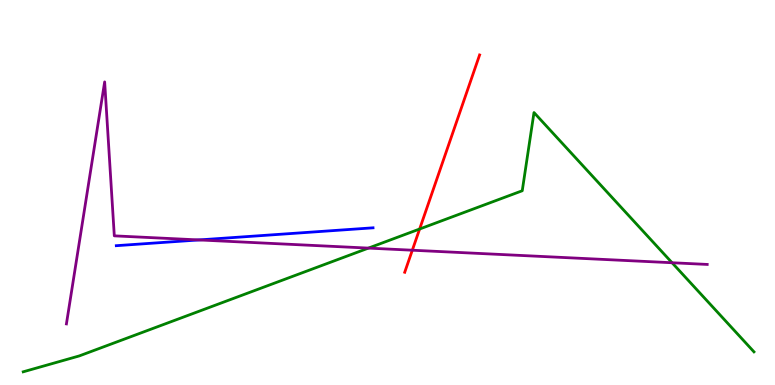[{'lines': ['blue', 'red'], 'intersections': []}, {'lines': ['green', 'red'], 'intersections': [{'x': 5.41, 'y': 4.05}]}, {'lines': ['purple', 'red'], 'intersections': [{'x': 5.32, 'y': 3.5}]}, {'lines': ['blue', 'green'], 'intersections': []}, {'lines': ['blue', 'purple'], 'intersections': [{'x': 2.57, 'y': 3.77}]}, {'lines': ['green', 'purple'], 'intersections': [{'x': 4.75, 'y': 3.56}, {'x': 8.67, 'y': 3.18}]}]